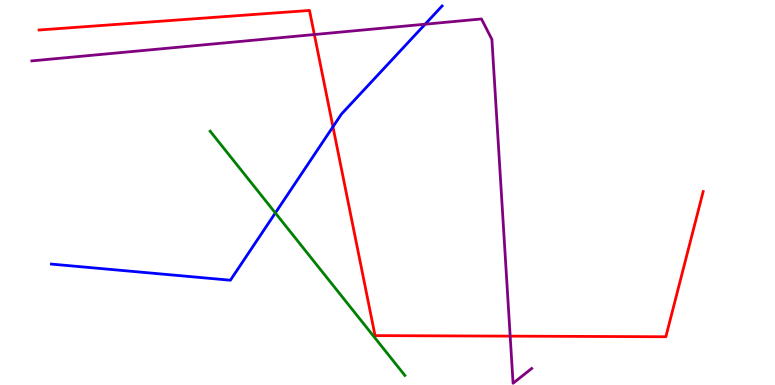[{'lines': ['blue', 'red'], 'intersections': [{'x': 4.3, 'y': 6.71}]}, {'lines': ['green', 'red'], 'intersections': []}, {'lines': ['purple', 'red'], 'intersections': [{'x': 4.06, 'y': 9.1}, {'x': 6.58, 'y': 1.27}]}, {'lines': ['blue', 'green'], 'intersections': [{'x': 3.55, 'y': 4.47}]}, {'lines': ['blue', 'purple'], 'intersections': [{'x': 5.49, 'y': 9.37}]}, {'lines': ['green', 'purple'], 'intersections': []}]